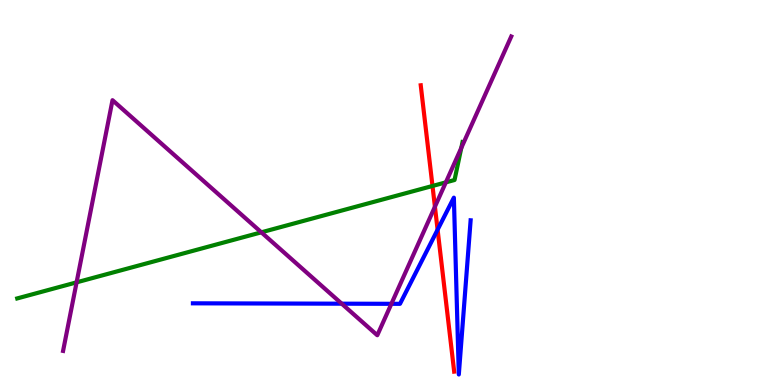[{'lines': ['blue', 'red'], 'intersections': [{'x': 5.65, 'y': 4.03}]}, {'lines': ['green', 'red'], 'intersections': [{'x': 5.58, 'y': 5.17}]}, {'lines': ['purple', 'red'], 'intersections': [{'x': 5.61, 'y': 4.63}]}, {'lines': ['blue', 'green'], 'intersections': []}, {'lines': ['blue', 'purple'], 'intersections': [{'x': 4.41, 'y': 2.11}, {'x': 5.05, 'y': 2.11}]}, {'lines': ['green', 'purple'], 'intersections': [{'x': 0.988, 'y': 2.67}, {'x': 3.37, 'y': 3.97}, {'x': 5.75, 'y': 5.26}, {'x': 5.95, 'y': 6.16}]}]